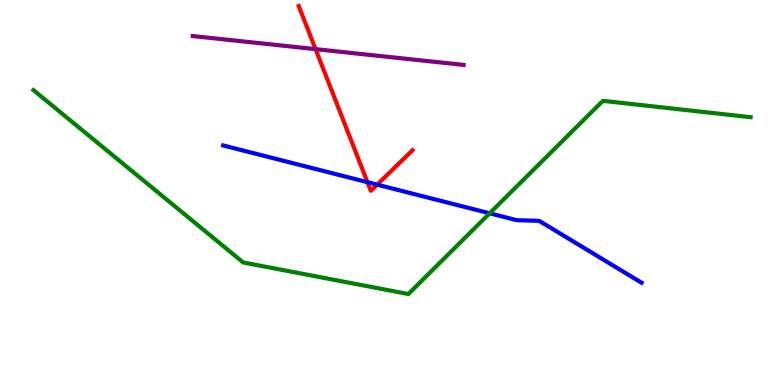[{'lines': ['blue', 'red'], 'intersections': [{'x': 4.74, 'y': 5.27}, {'x': 4.87, 'y': 5.2}]}, {'lines': ['green', 'red'], 'intersections': []}, {'lines': ['purple', 'red'], 'intersections': [{'x': 4.07, 'y': 8.72}]}, {'lines': ['blue', 'green'], 'intersections': [{'x': 6.32, 'y': 4.46}]}, {'lines': ['blue', 'purple'], 'intersections': []}, {'lines': ['green', 'purple'], 'intersections': []}]